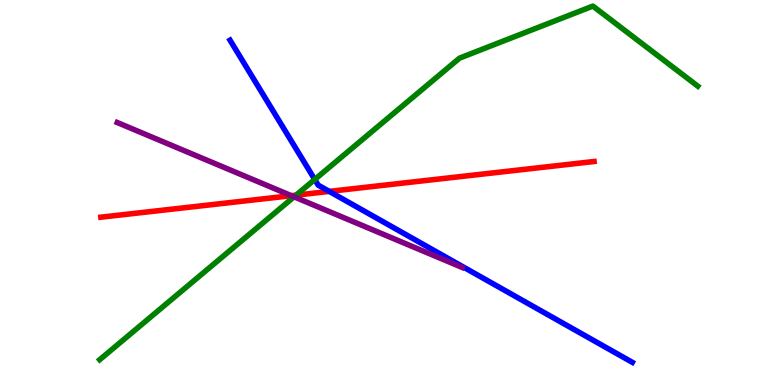[{'lines': ['blue', 'red'], 'intersections': [{'x': 4.25, 'y': 5.03}]}, {'lines': ['green', 'red'], 'intersections': [{'x': 3.82, 'y': 4.93}]}, {'lines': ['purple', 'red'], 'intersections': [{'x': 3.76, 'y': 4.92}]}, {'lines': ['blue', 'green'], 'intersections': [{'x': 4.06, 'y': 5.34}]}, {'lines': ['blue', 'purple'], 'intersections': []}, {'lines': ['green', 'purple'], 'intersections': [{'x': 3.79, 'y': 4.89}]}]